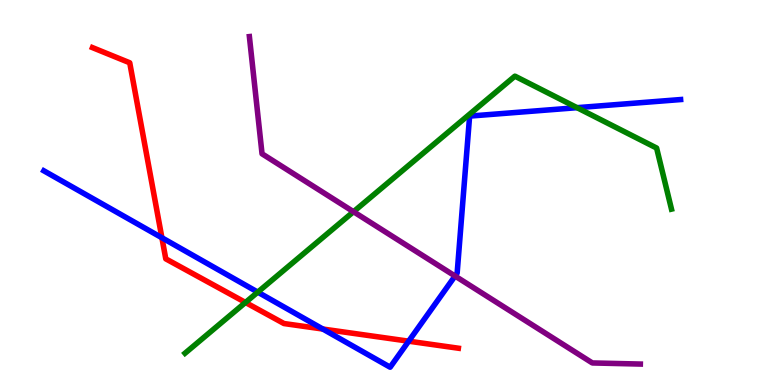[{'lines': ['blue', 'red'], 'intersections': [{'x': 2.09, 'y': 3.82}, {'x': 4.17, 'y': 1.45}, {'x': 5.27, 'y': 1.14}]}, {'lines': ['green', 'red'], 'intersections': [{'x': 3.17, 'y': 2.14}]}, {'lines': ['purple', 'red'], 'intersections': []}, {'lines': ['blue', 'green'], 'intersections': [{'x': 3.33, 'y': 2.41}, {'x': 7.45, 'y': 7.2}]}, {'lines': ['blue', 'purple'], 'intersections': [{'x': 5.87, 'y': 2.83}]}, {'lines': ['green', 'purple'], 'intersections': [{'x': 4.56, 'y': 4.5}]}]